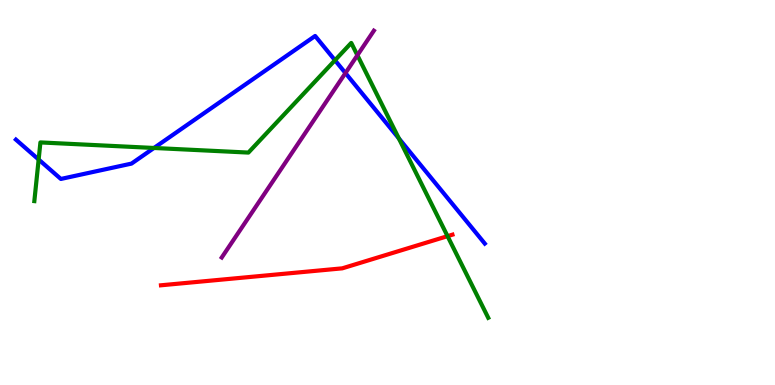[{'lines': ['blue', 'red'], 'intersections': []}, {'lines': ['green', 'red'], 'intersections': [{'x': 5.77, 'y': 3.87}]}, {'lines': ['purple', 'red'], 'intersections': []}, {'lines': ['blue', 'green'], 'intersections': [{'x': 0.499, 'y': 5.86}, {'x': 1.99, 'y': 6.16}, {'x': 4.32, 'y': 8.43}, {'x': 5.15, 'y': 6.41}]}, {'lines': ['blue', 'purple'], 'intersections': [{'x': 4.46, 'y': 8.1}]}, {'lines': ['green', 'purple'], 'intersections': [{'x': 4.61, 'y': 8.56}]}]